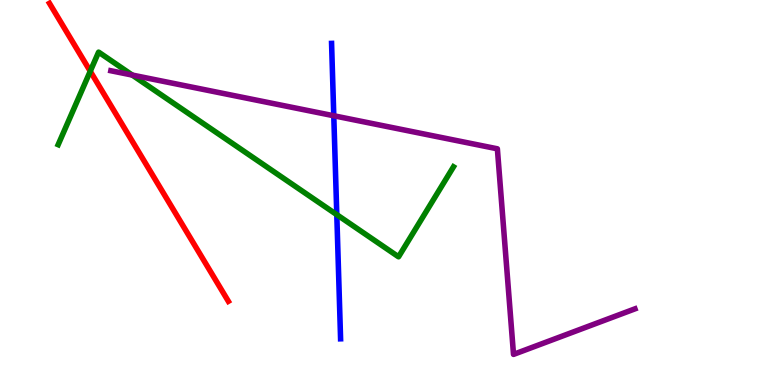[{'lines': ['blue', 'red'], 'intersections': []}, {'lines': ['green', 'red'], 'intersections': [{'x': 1.16, 'y': 8.15}]}, {'lines': ['purple', 'red'], 'intersections': []}, {'lines': ['blue', 'green'], 'intersections': [{'x': 4.35, 'y': 4.42}]}, {'lines': ['blue', 'purple'], 'intersections': [{'x': 4.31, 'y': 6.99}]}, {'lines': ['green', 'purple'], 'intersections': [{'x': 1.71, 'y': 8.05}]}]